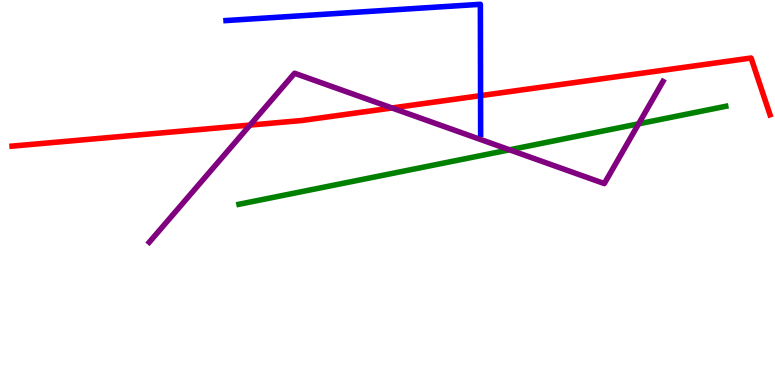[{'lines': ['blue', 'red'], 'intersections': [{'x': 6.2, 'y': 7.52}]}, {'lines': ['green', 'red'], 'intersections': []}, {'lines': ['purple', 'red'], 'intersections': [{'x': 3.23, 'y': 6.75}, {'x': 5.06, 'y': 7.2}]}, {'lines': ['blue', 'green'], 'intersections': []}, {'lines': ['blue', 'purple'], 'intersections': []}, {'lines': ['green', 'purple'], 'intersections': [{'x': 6.57, 'y': 6.11}, {'x': 8.24, 'y': 6.78}]}]